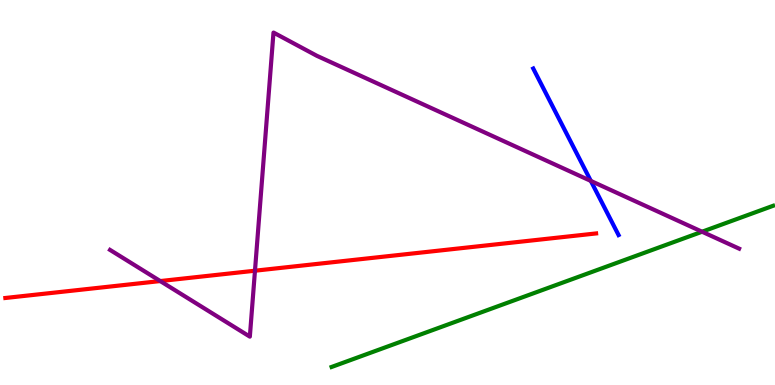[{'lines': ['blue', 'red'], 'intersections': []}, {'lines': ['green', 'red'], 'intersections': []}, {'lines': ['purple', 'red'], 'intersections': [{'x': 2.07, 'y': 2.7}, {'x': 3.29, 'y': 2.97}]}, {'lines': ['blue', 'green'], 'intersections': []}, {'lines': ['blue', 'purple'], 'intersections': [{'x': 7.62, 'y': 5.3}]}, {'lines': ['green', 'purple'], 'intersections': [{'x': 9.06, 'y': 3.98}]}]